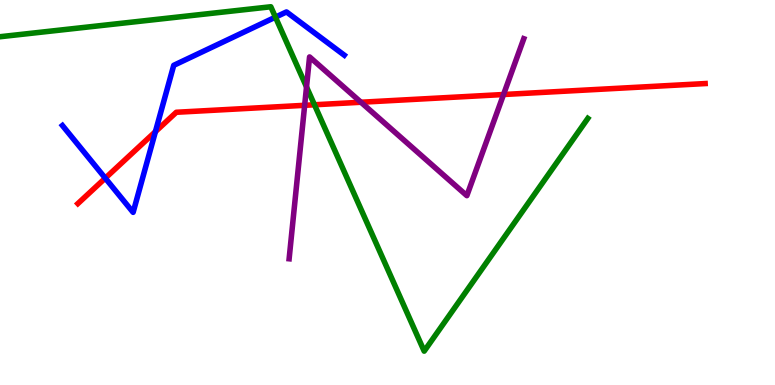[{'lines': ['blue', 'red'], 'intersections': [{'x': 1.36, 'y': 5.37}, {'x': 2.01, 'y': 6.58}]}, {'lines': ['green', 'red'], 'intersections': [{'x': 4.06, 'y': 7.28}]}, {'lines': ['purple', 'red'], 'intersections': [{'x': 3.93, 'y': 7.26}, {'x': 4.66, 'y': 7.34}, {'x': 6.5, 'y': 7.55}]}, {'lines': ['blue', 'green'], 'intersections': [{'x': 3.55, 'y': 9.55}]}, {'lines': ['blue', 'purple'], 'intersections': []}, {'lines': ['green', 'purple'], 'intersections': [{'x': 3.96, 'y': 7.74}]}]